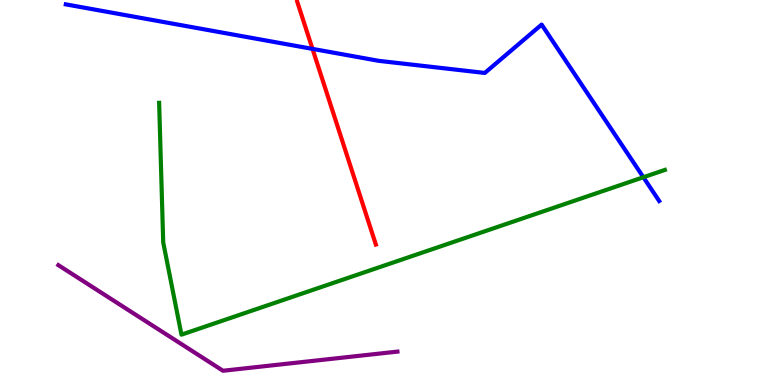[{'lines': ['blue', 'red'], 'intersections': [{'x': 4.03, 'y': 8.73}]}, {'lines': ['green', 'red'], 'intersections': []}, {'lines': ['purple', 'red'], 'intersections': []}, {'lines': ['blue', 'green'], 'intersections': [{'x': 8.3, 'y': 5.4}]}, {'lines': ['blue', 'purple'], 'intersections': []}, {'lines': ['green', 'purple'], 'intersections': []}]